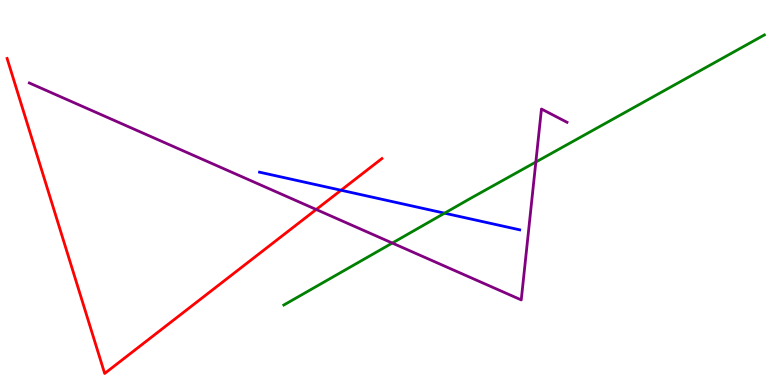[{'lines': ['blue', 'red'], 'intersections': [{'x': 4.4, 'y': 5.06}]}, {'lines': ['green', 'red'], 'intersections': []}, {'lines': ['purple', 'red'], 'intersections': [{'x': 4.08, 'y': 4.56}]}, {'lines': ['blue', 'green'], 'intersections': [{'x': 5.74, 'y': 4.46}]}, {'lines': ['blue', 'purple'], 'intersections': []}, {'lines': ['green', 'purple'], 'intersections': [{'x': 5.06, 'y': 3.69}, {'x': 6.91, 'y': 5.79}]}]